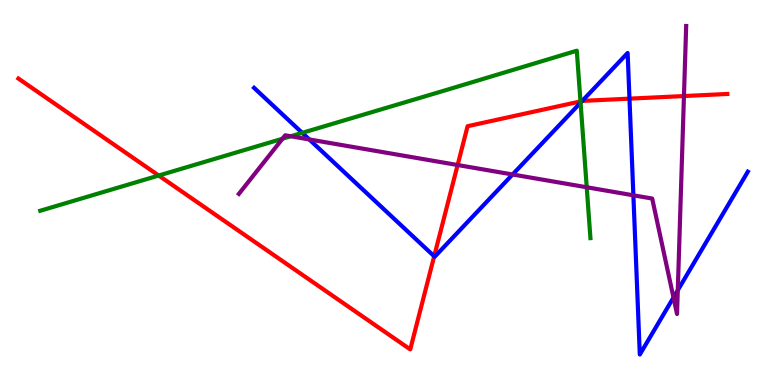[{'lines': ['blue', 'red'], 'intersections': [{'x': 5.6, 'y': 3.34}, {'x': 7.51, 'y': 7.37}, {'x': 8.12, 'y': 7.44}]}, {'lines': ['green', 'red'], 'intersections': [{'x': 2.05, 'y': 5.44}, {'x': 7.49, 'y': 7.37}]}, {'lines': ['purple', 'red'], 'intersections': [{'x': 5.9, 'y': 5.71}, {'x': 8.83, 'y': 7.51}]}, {'lines': ['blue', 'green'], 'intersections': [{'x': 3.9, 'y': 6.55}, {'x': 7.49, 'y': 7.33}]}, {'lines': ['blue', 'purple'], 'intersections': [{'x': 3.99, 'y': 6.38}, {'x': 6.61, 'y': 5.47}, {'x': 8.17, 'y': 4.93}, {'x': 8.69, 'y': 2.27}, {'x': 8.75, 'y': 2.46}]}, {'lines': ['green', 'purple'], 'intersections': [{'x': 3.65, 'y': 6.4}, {'x': 3.75, 'y': 6.46}, {'x': 7.57, 'y': 5.14}]}]